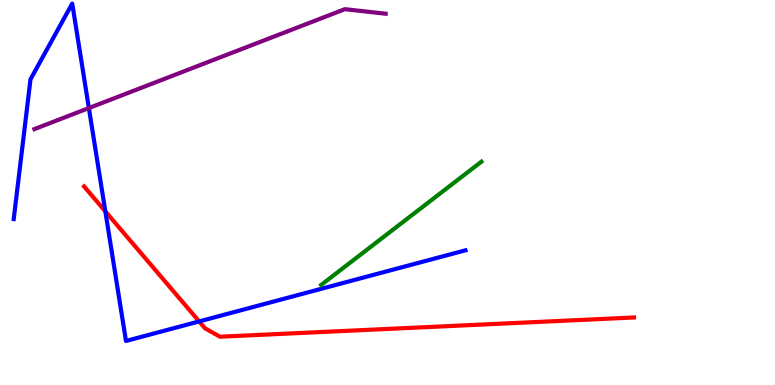[{'lines': ['blue', 'red'], 'intersections': [{'x': 1.36, 'y': 4.51}, {'x': 2.57, 'y': 1.65}]}, {'lines': ['green', 'red'], 'intersections': []}, {'lines': ['purple', 'red'], 'intersections': []}, {'lines': ['blue', 'green'], 'intersections': []}, {'lines': ['blue', 'purple'], 'intersections': [{'x': 1.15, 'y': 7.19}]}, {'lines': ['green', 'purple'], 'intersections': []}]